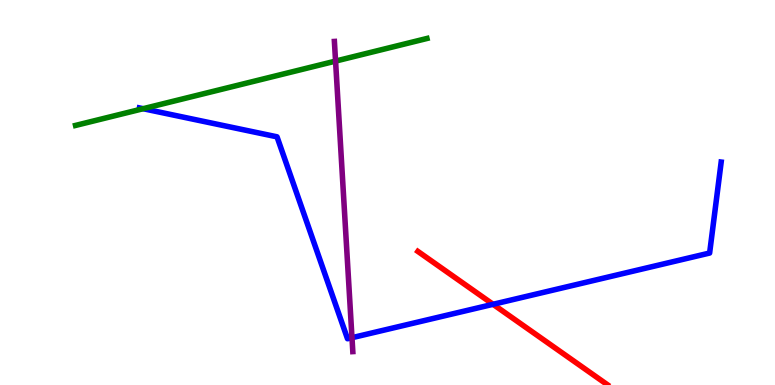[{'lines': ['blue', 'red'], 'intersections': [{'x': 6.36, 'y': 2.1}]}, {'lines': ['green', 'red'], 'intersections': []}, {'lines': ['purple', 'red'], 'intersections': []}, {'lines': ['blue', 'green'], 'intersections': [{'x': 1.85, 'y': 7.18}]}, {'lines': ['blue', 'purple'], 'intersections': [{'x': 4.54, 'y': 1.23}]}, {'lines': ['green', 'purple'], 'intersections': [{'x': 4.33, 'y': 8.41}]}]